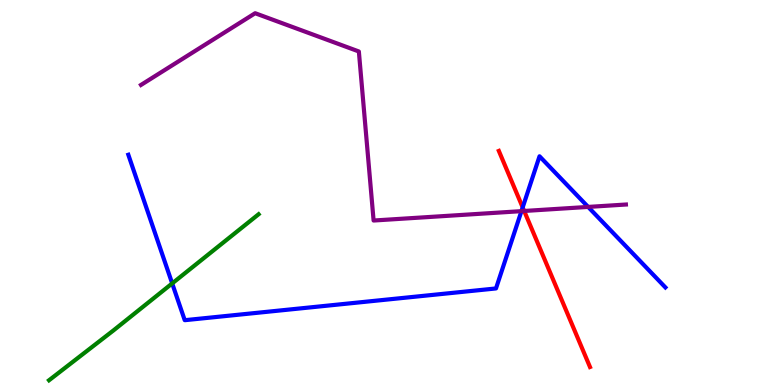[{'lines': ['blue', 'red'], 'intersections': [{'x': 6.74, 'y': 4.61}]}, {'lines': ['green', 'red'], 'intersections': []}, {'lines': ['purple', 'red'], 'intersections': [{'x': 6.76, 'y': 4.52}]}, {'lines': ['blue', 'green'], 'intersections': [{'x': 2.22, 'y': 2.64}]}, {'lines': ['blue', 'purple'], 'intersections': [{'x': 6.73, 'y': 4.52}, {'x': 7.59, 'y': 4.63}]}, {'lines': ['green', 'purple'], 'intersections': []}]